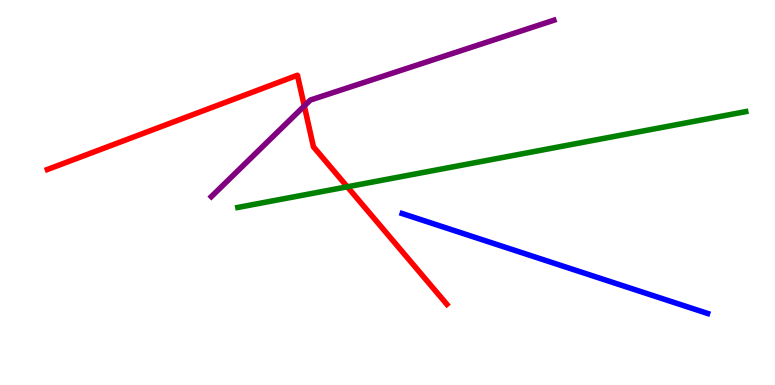[{'lines': ['blue', 'red'], 'intersections': []}, {'lines': ['green', 'red'], 'intersections': [{'x': 4.48, 'y': 5.15}]}, {'lines': ['purple', 'red'], 'intersections': [{'x': 3.93, 'y': 7.25}]}, {'lines': ['blue', 'green'], 'intersections': []}, {'lines': ['blue', 'purple'], 'intersections': []}, {'lines': ['green', 'purple'], 'intersections': []}]